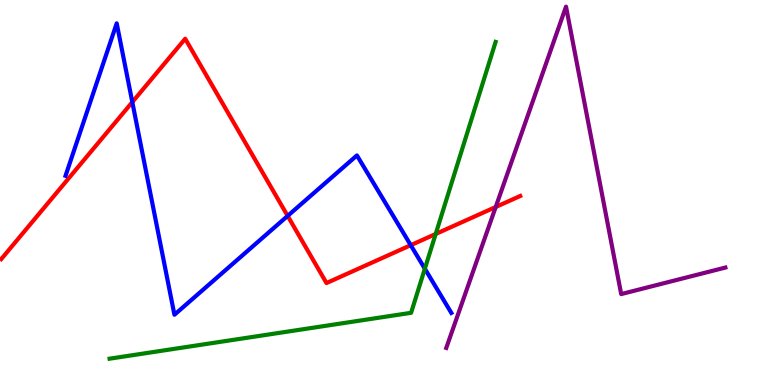[{'lines': ['blue', 'red'], 'intersections': [{'x': 1.71, 'y': 7.35}, {'x': 3.71, 'y': 4.39}, {'x': 5.3, 'y': 3.63}]}, {'lines': ['green', 'red'], 'intersections': [{'x': 5.62, 'y': 3.92}]}, {'lines': ['purple', 'red'], 'intersections': [{'x': 6.4, 'y': 4.62}]}, {'lines': ['blue', 'green'], 'intersections': [{'x': 5.48, 'y': 3.02}]}, {'lines': ['blue', 'purple'], 'intersections': []}, {'lines': ['green', 'purple'], 'intersections': []}]